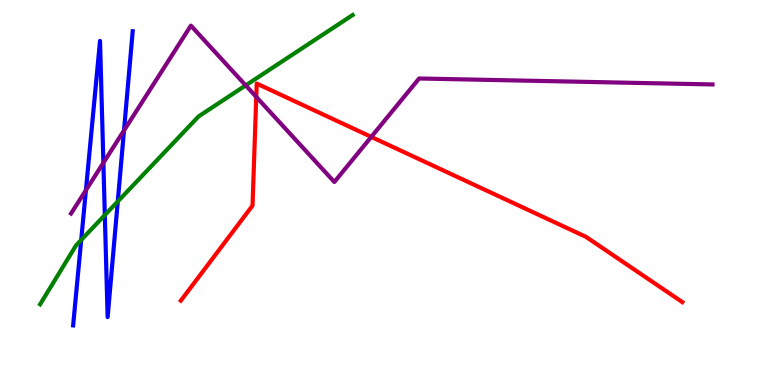[{'lines': ['blue', 'red'], 'intersections': []}, {'lines': ['green', 'red'], 'intersections': []}, {'lines': ['purple', 'red'], 'intersections': [{'x': 3.31, 'y': 7.48}, {'x': 4.79, 'y': 6.44}]}, {'lines': ['blue', 'green'], 'intersections': [{'x': 1.05, 'y': 3.77}, {'x': 1.35, 'y': 4.41}, {'x': 1.52, 'y': 4.77}]}, {'lines': ['blue', 'purple'], 'intersections': [{'x': 1.11, 'y': 5.06}, {'x': 1.33, 'y': 5.77}, {'x': 1.6, 'y': 6.61}]}, {'lines': ['green', 'purple'], 'intersections': [{'x': 3.17, 'y': 7.78}]}]